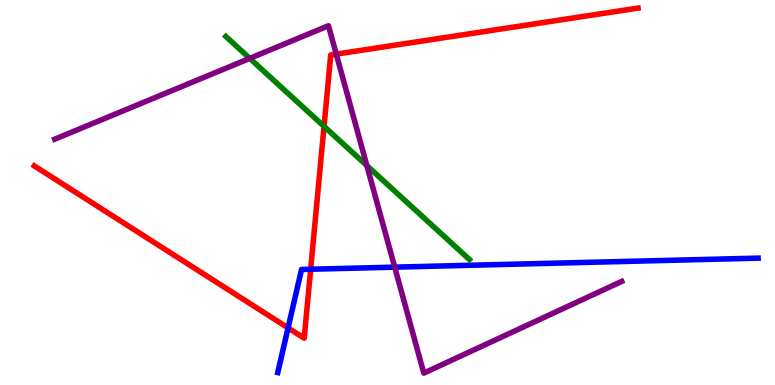[{'lines': ['blue', 'red'], 'intersections': [{'x': 3.72, 'y': 1.48}, {'x': 4.01, 'y': 3.01}]}, {'lines': ['green', 'red'], 'intersections': [{'x': 4.18, 'y': 6.72}]}, {'lines': ['purple', 'red'], 'intersections': [{'x': 4.34, 'y': 8.59}]}, {'lines': ['blue', 'green'], 'intersections': []}, {'lines': ['blue', 'purple'], 'intersections': [{'x': 5.09, 'y': 3.06}]}, {'lines': ['green', 'purple'], 'intersections': [{'x': 3.22, 'y': 8.48}, {'x': 4.73, 'y': 5.7}]}]